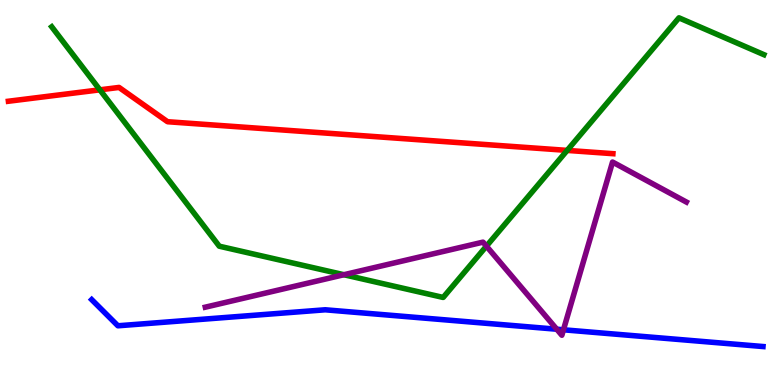[{'lines': ['blue', 'red'], 'intersections': []}, {'lines': ['green', 'red'], 'intersections': [{'x': 1.29, 'y': 7.67}, {'x': 7.32, 'y': 6.09}]}, {'lines': ['purple', 'red'], 'intersections': []}, {'lines': ['blue', 'green'], 'intersections': []}, {'lines': ['blue', 'purple'], 'intersections': [{'x': 7.18, 'y': 1.45}, {'x': 7.27, 'y': 1.43}]}, {'lines': ['green', 'purple'], 'intersections': [{'x': 4.44, 'y': 2.86}, {'x': 6.28, 'y': 3.61}]}]